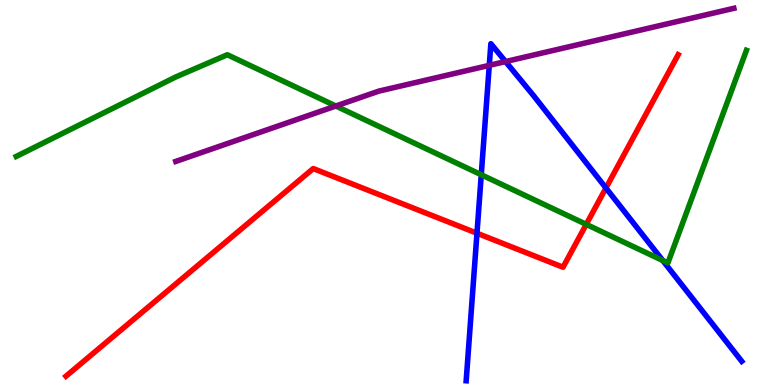[{'lines': ['blue', 'red'], 'intersections': [{'x': 6.15, 'y': 3.94}, {'x': 7.82, 'y': 5.12}]}, {'lines': ['green', 'red'], 'intersections': [{'x': 7.56, 'y': 4.17}]}, {'lines': ['purple', 'red'], 'intersections': []}, {'lines': ['blue', 'green'], 'intersections': [{'x': 6.21, 'y': 5.46}, {'x': 8.55, 'y': 3.23}]}, {'lines': ['blue', 'purple'], 'intersections': [{'x': 6.31, 'y': 8.3}, {'x': 6.52, 'y': 8.4}]}, {'lines': ['green', 'purple'], 'intersections': [{'x': 4.33, 'y': 7.25}]}]